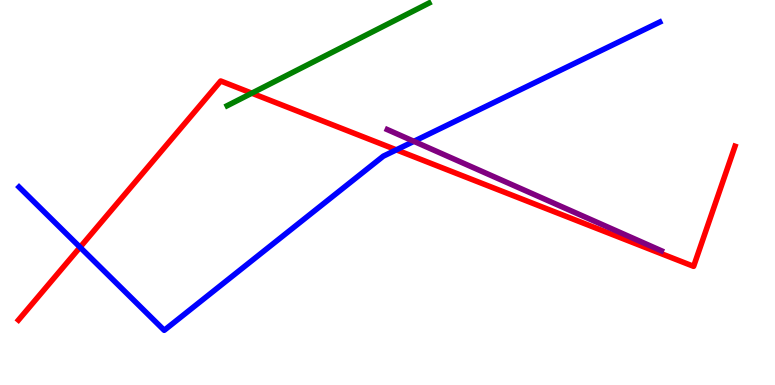[{'lines': ['blue', 'red'], 'intersections': [{'x': 1.03, 'y': 3.58}, {'x': 5.11, 'y': 6.11}]}, {'lines': ['green', 'red'], 'intersections': [{'x': 3.25, 'y': 7.58}]}, {'lines': ['purple', 'red'], 'intersections': []}, {'lines': ['blue', 'green'], 'intersections': []}, {'lines': ['blue', 'purple'], 'intersections': [{'x': 5.34, 'y': 6.33}]}, {'lines': ['green', 'purple'], 'intersections': []}]